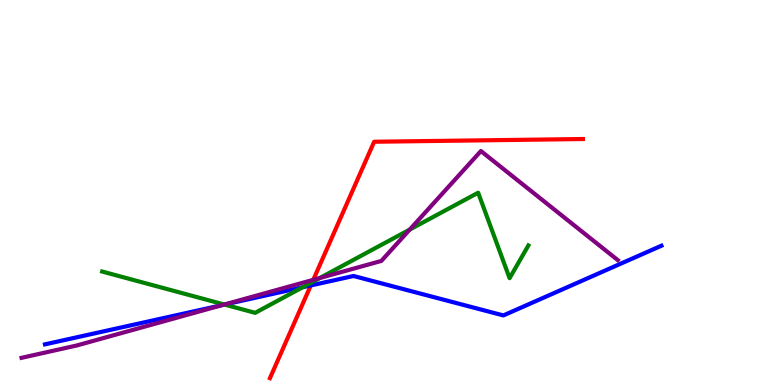[{'lines': ['blue', 'red'], 'intersections': [{'x': 4.01, 'y': 2.59}]}, {'lines': ['green', 'red'], 'intersections': [{'x': 4.03, 'y': 2.67}]}, {'lines': ['purple', 'red'], 'intersections': [{'x': 4.04, 'y': 2.73}]}, {'lines': ['blue', 'green'], 'intersections': [{'x': 2.9, 'y': 2.09}, {'x': 3.91, 'y': 2.54}]}, {'lines': ['blue', 'purple'], 'intersections': [{'x': 2.87, 'y': 2.08}]}, {'lines': ['green', 'purple'], 'intersections': [{'x': 2.89, 'y': 2.09}, {'x': 4.13, 'y': 2.78}, {'x': 5.29, 'y': 4.04}]}]